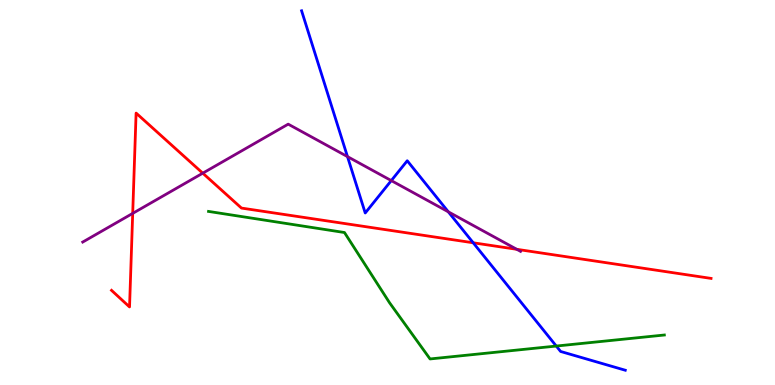[{'lines': ['blue', 'red'], 'intersections': [{'x': 6.11, 'y': 3.69}]}, {'lines': ['green', 'red'], 'intersections': []}, {'lines': ['purple', 'red'], 'intersections': [{'x': 1.71, 'y': 4.46}, {'x': 2.62, 'y': 5.5}, {'x': 6.67, 'y': 3.52}]}, {'lines': ['blue', 'green'], 'intersections': [{'x': 7.18, 'y': 1.01}]}, {'lines': ['blue', 'purple'], 'intersections': [{'x': 4.48, 'y': 5.93}, {'x': 5.05, 'y': 5.31}, {'x': 5.78, 'y': 4.5}]}, {'lines': ['green', 'purple'], 'intersections': []}]